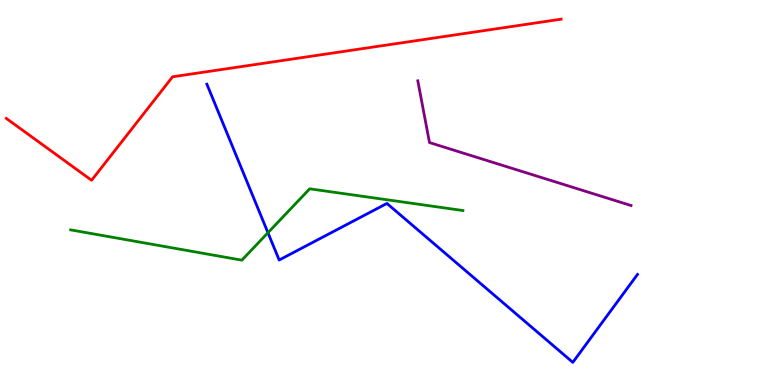[{'lines': ['blue', 'red'], 'intersections': []}, {'lines': ['green', 'red'], 'intersections': []}, {'lines': ['purple', 'red'], 'intersections': []}, {'lines': ['blue', 'green'], 'intersections': [{'x': 3.46, 'y': 3.96}]}, {'lines': ['blue', 'purple'], 'intersections': []}, {'lines': ['green', 'purple'], 'intersections': []}]